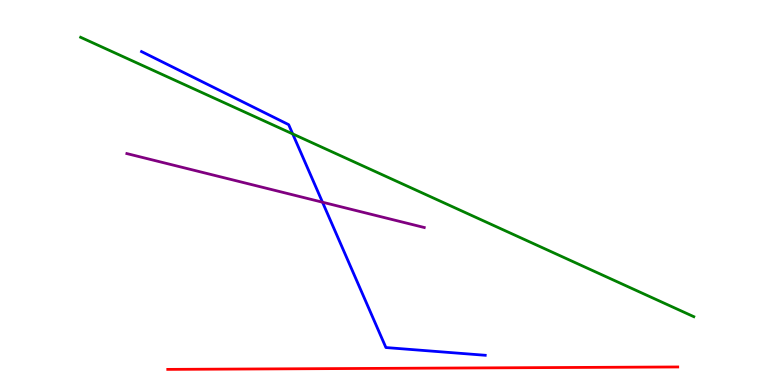[{'lines': ['blue', 'red'], 'intersections': []}, {'lines': ['green', 'red'], 'intersections': []}, {'lines': ['purple', 'red'], 'intersections': []}, {'lines': ['blue', 'green'], 'intersections': [{'x': 3.78, 'y': 6.52}]}, {'lines': ['blue', 'purple'], 'intersections': [{'x': 4.16, 'y': 4.75}]}, {'lines': ['green', 'purple'], 'intersections': []}]